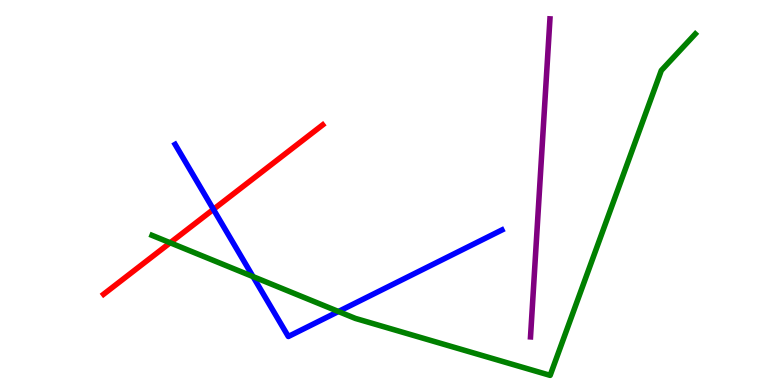[{'lines': ['blue', 'red'], 'intersections': [{'x': 2.75, 'y': 4.56}]}, {'lines': ['green', 'red'], 'intersections': [{'x': 2.2, 'y': 3.69}]}, {'lines': ['purple', 'red'], 'intersections': []}, {'lines': ['blue', 'green'], 'intersections': [{'x': 3.27, 'y': 2.82}, {'x': 4.37, 'y': 1.91}]}, {'lines': ['blue', 'purple'], 'intersections': []}, {'lines': ['green', 'purple'], 'intersections': []}]